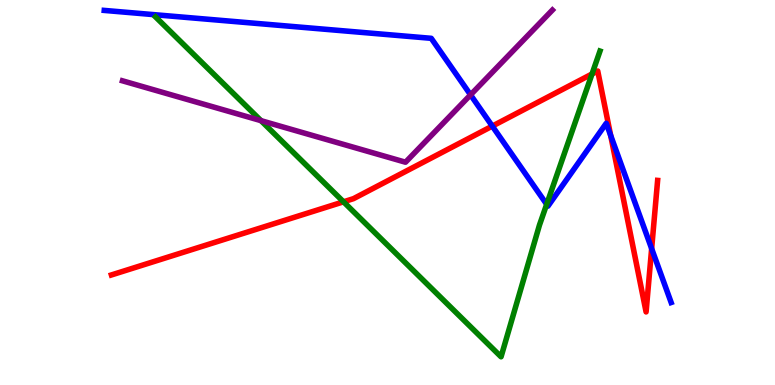[{'lines': ['blue', 'red'], 'intersections': [{'x': 6.35, 'y': 6.72}, {'x': 7.88, 'y': 6.48}, {'x': 8.41, 'y': 3.54}]}, {'lines': ['green', 'red'], 'intersections': [{'x': 4.43, 'y': 4.76}, {'x': 7.64, 'y': 8.08}]}, {'lines': ['purple', 'red'], 'intersections': []}, {'lines': ['blue', 'green'], 'intersections': [{'x': 7.05, 'y': 4.69}]}, {'lines': ['blue', 'purple'], 'intersections': [{'x': 6.07, 'y': 7.54}]}, {'lines': ['green', 'purple'], 'intersections': [{'x': 3.37, 'y': 6.87}]}]